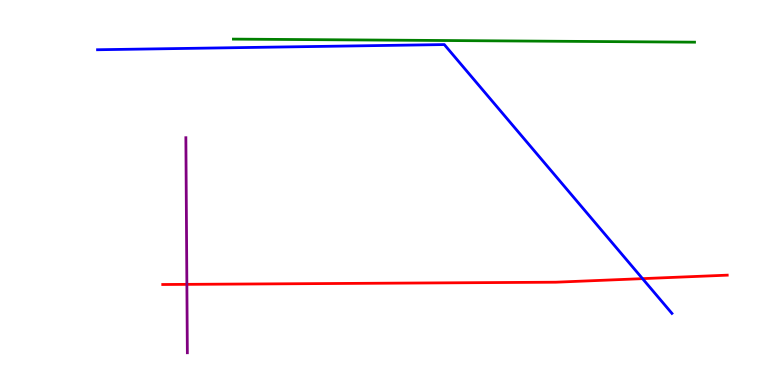[{'lines': ['blue', 'red'], 'intersections': [{'x': 8.29, 'y': 2.76}]}, {'lines': ['green', 'red'], 'intersections': []}, {'lines': ['purple', 'red'], 'intersections': [{'x': 2.41, 'y': 2.61}]}, {'lines': ['blue', 'green'], 'intersections': []}, {'lines': ['blue', 'purple'], 'intersections': []}, {'lines': ['green', 'purple'], 'intersections': []}]